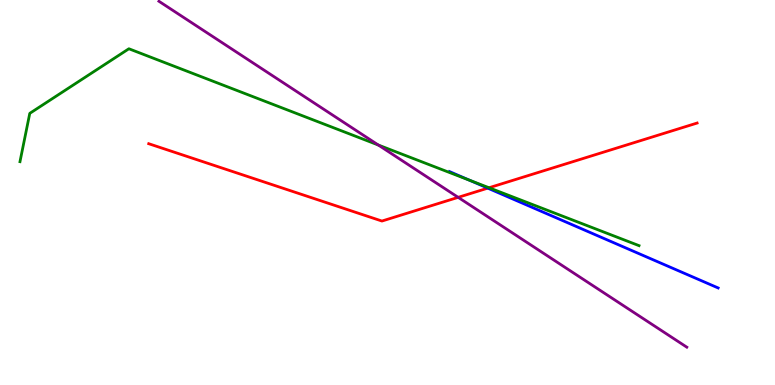[{'lines': ['blue', 'red'], 'intersections': [{'x': 6.29, 'y': 5.11}]}, {'lines': ['green', 'red'], 'intersections': [{'x': 6.31, 'y': 5.12}]}, {'lines': ['purple', 'red'], 'intersections': [{'x': 5.91, 'y': 4.87}]}, {'lines': ['blue', 'green'], 'intersections': [{'x': 6.06, 'y': 5.32}]}, {'lines': ['blue', 'purple'], 'intersections': []}, {'lines': ['green', 'purple'], 'intersections': [{'x': 4.88, 'y': 6.23}]}]